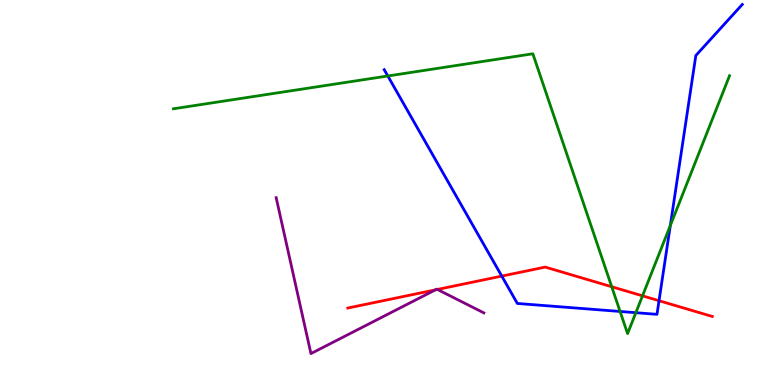[{'lines': ['blue', 'red'], 'intersections': [{'x': 6.47, 'y': 2.83}, {'x': 8.5, 'y': 2.19}]}, {'lines': ['green', 'red'], 'intersections': [{'x': 7.89, 'y': 2.55}, {'x': 8.29, 'y': 2.32}]}, {'lines': ['purple', 'red'], 'intersections': [{'x': 5.62, 'y': 2.47}, {'x': 5.64, 'y': 2.48}]}, {'lines': ['blue', 'green'], 'intersections': [{'x': 5.0, 'y': 8.03}, {'x': 8.0, 'y': 1.91}, {'x': 8.2, 'y': 1.88}, {'x': 8.65, 'y': 4.14}]}, {'lines': ['blue', 'purple'], 'intersections': []}, {'lines': ['green', 'purple'], 'intersections': []}]